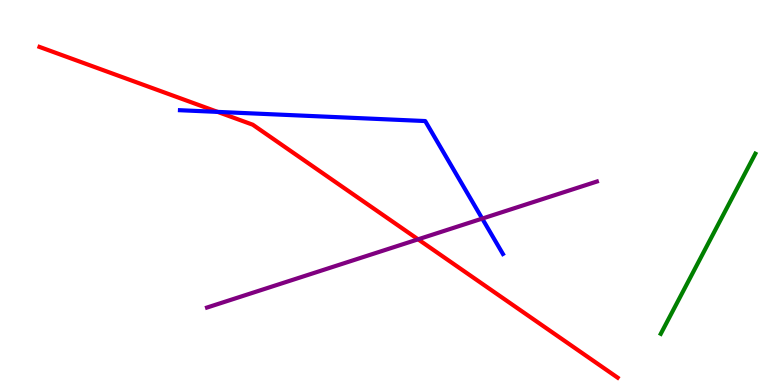[{'lines': ['blue', 'red'], 'intersections': [{'x': 2.81, 'y': 7.09}]}, {'lines': ['green', 'red'], 'intersections': []}, {'lines': ['purple', 'red'], 'intersections': [{'x': 5.39, 'y': 3.78}]}, {'lines': ['blue', 'green'], 'intersections': []}, {'lines': ['blue', 'purple'], 'intersections': [{'x': 6.22, 'y': 4.32}]}, {'lines': ['green', 'purple'], 'intersections': []}]